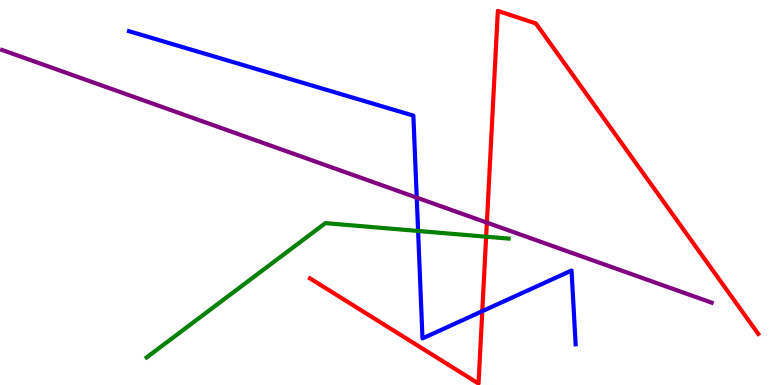[{'lines': ['blue', 'red'], 'intersections': [{'x': 6.22, 'y': 1.92}]}, {'lines': ['green', 'red'], 'intersections': [{'x': 6.27, 'y': 3.85}]}, {'lines': ['purple', 'red'], 'intersections': [{'x': 6.28, 'y': 4.22}]}, {'lines': ['blue', 'green'], 'intersections': [{'x': 5.39, 'y': 4.0}]}, {'lines': ['blue', 'purple'], 'intersections': [{'x': 5.38, 'y': 4.87}]}, {'lines': ['green', 'purple'], 'intersections': []}]